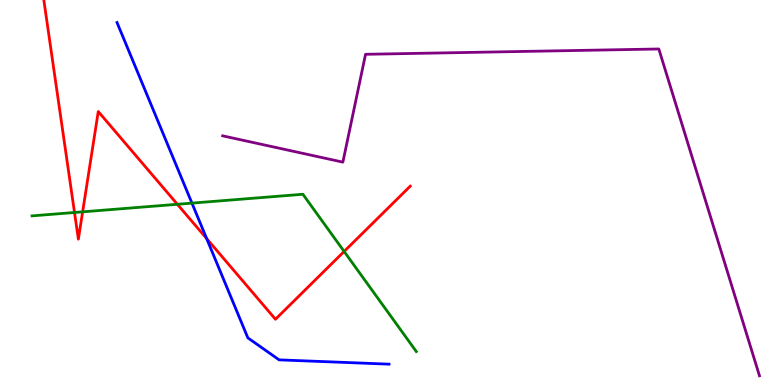[{'lines': ['blue', 'red'], 'intersections': [{'x': 2.67, 'y': 3.8}]}, {'lines': ['green', 'red'], 'intersections': [{'x': 0.961, 'y': 4.48}, {'x': 1.07, 'y': 4.5}, {'x': 2.29, 'y': 4.69}, {'x': 4.44, 'y': 3.47}]}, {'lines': ['purple', 'red'], 'intersections': []}, {'lines': ['blue', 'green'], 'intersections': [{'x': 2.48, 'y': 4.72}]}, {'lines': ['blue', 'purple'], 'intersections': []}, {'lines': ['green', 'purple'], 'intersections': []}]